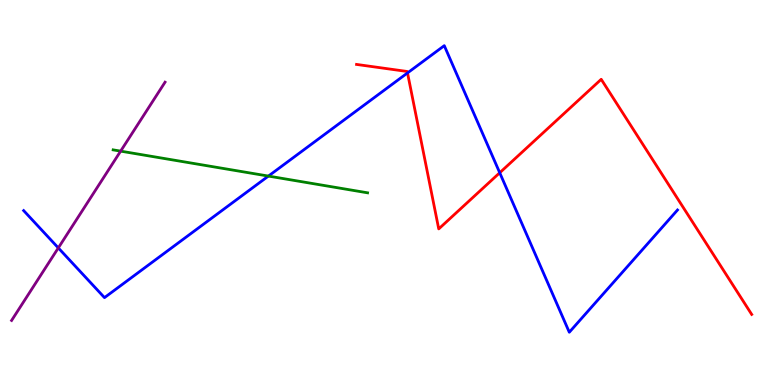[{'lines': ['blue', 'red'], 'intersections': [{'x': 5.26, 'y': 8.11}, {'x': 6.45, 'y': 5.51}]}, {'lines': ['green', 'red'], 'intersections': []}, {'lines': ['purple', 'red'], 'intersections': []}, {'lines': ['blue', 'green'], 'intersections': [{'x': 3.46, 'y': 5.43}]}, {'lines': ['blue', 'purple'], 'intersections': [{'x': 0.752, 'y': 3.56}]}, {'lines': ['green', 'purple'], 'intersections': [{'x': 1.56, 'y': 6.07}]}]